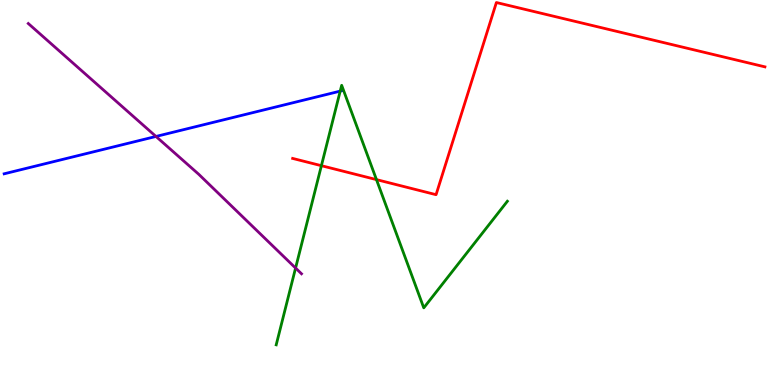[{'lines': ['blue', 'red'], 'intersections': []}, {'lines': ['green', 'red'], 'intersections': [{'x': 4.15, 'y': 5.7}, {'x': 4.86, 'y': 5.33}]}, {'lines': ['purple', 'red'], 'intersections': []}, {'lines': ['blue', 'green'], 'intersections': [{'x': 4.39, 'y': 7.63}]}, {'lines': ['blue', 'purple'], 'intersections': [{'x': 2.01, 'y': 6.46}]}, {'lines': ['green', 'purple'], 'intersections': [{'x': 3.81, 'y': 3.04}]}]